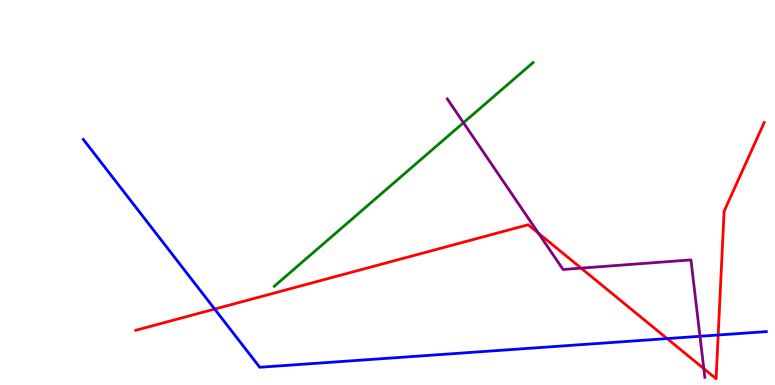[{'lines': ['blue', 'red'], 'intersections': [{'x': 2.77, 'y': 1.97}, {'x': 8.61, 'y': 1.21}, {'x': 9.27, 'y': 1.3}]}, {'lines': ['green', 'red'], 'intersections': []}, {'lines': ['purple', 'red'], 'intersections': [{'x': 6.95, 'y': 3.94}, {'x': 7.5, 'y': 3.04}, {'x': 9.08, 'y': 0.425}]}, {'lines': ['blue', 'green'], 'intersections': []}, {'lines': ['blue', 'purple'], 'intersections': [{'x': 9.03, 'y': 1.27}]}, {'lines': ['green', 'purple'], 'intersections': [{'x': 5.98, 'y': 6.81}]}]